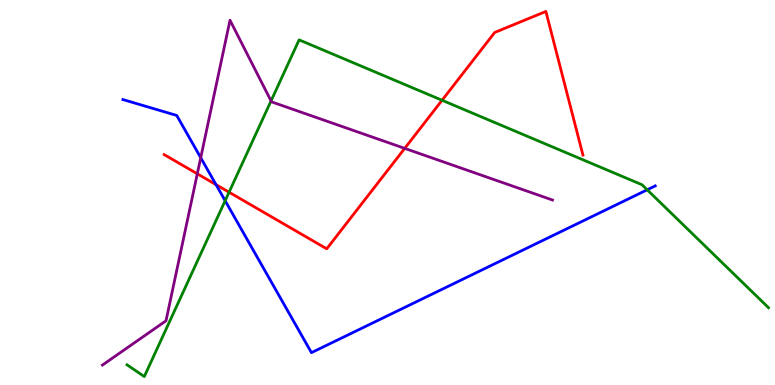[{'lines': ['blue', 'red'], 'intersections': [{'x': 2.79, 'y': 5.2}]}, {'lines': ['green', 'red'], 'intersections': [{'x': 2.96, 'y': 5.01}, {'x': 5.7, 'y': 7.4}]}, {'lines': ['purple', 'red'], 'intersections': [{'x': 2.55, 'y': 5.49}, {'x': 5.22, 'y': 6.15}]}, {'lines': ['blue', 'green'], 'intersections': [{'x': 2.91, 'y': 4.79}, {'x': 8.35, 'y': 5.07}]}, {'lines': ['blue', 'purple'], 'intersections': [{'x': 2.59, 'y': 5.9}]}, {'lines': ['green', 'purple'], 'intersections': [{'x': 3.5, 'y': 7.38}]}]